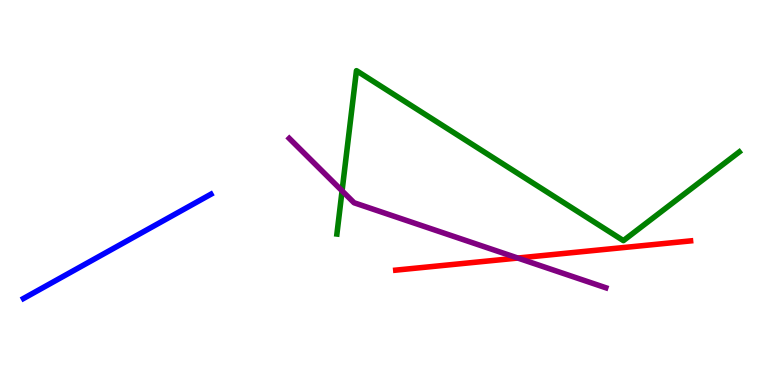[{'lines': ['blue', 'red'], 'intersections': []}, {'lines': ['green', 'red'], 'intersections': []}, {'lines': ['purple', 'red'], 'intersections': [{'x': 6.68, 'y': 3.3}]}, {'lines': ['blue', 'green'], 'intersections': []}, {'lines': ['blue', 'purple'], 'intersections': []}, {'lines': ['green', 'purple'], 'intersections': [{'x': 4.41, 'y': 5.04}]}]